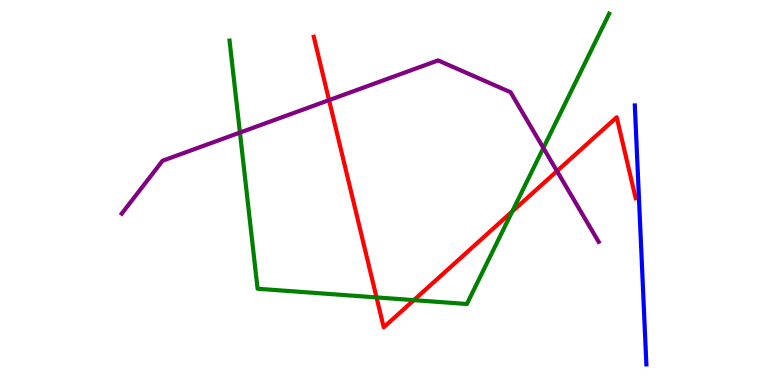[{'lines': ['blue', 'red'], 'intersections': []}, {'lines': ['green', 'red'], 'intersections': [{'x': 4.86, 'y': 2.27}, {'x': 5.34, 'y': 2.2}, {'x': 6.61, 'y': 4.51}]}, {'lines': ['purple', 'red'], 'intersections': [{'x': 4.25, 'y': 7.4}, {'x': 7.19, 'y': 5.56}]}, {'lines': ['blue', 'green'], 'intersections': []}, {'lines': ['blue', 'purple'], 'intersections': []}, {'lines': ['green', 'purple'], 'intersections': [{'x': 3.1, 'y': 6.56}, {'x': 7.01, 'y': 6.16}]}]